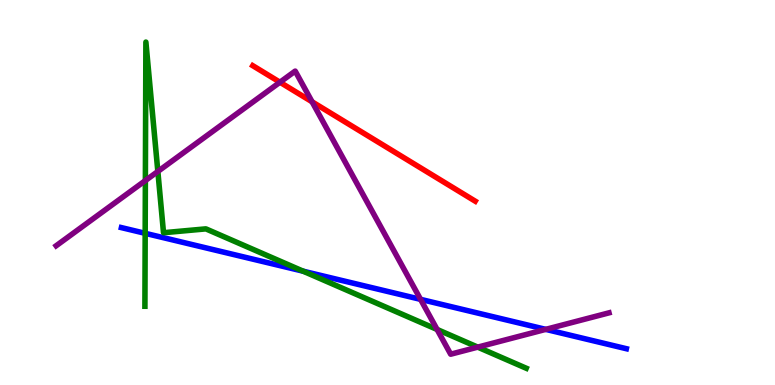[{'lines': ['blue', 'red'], 'intersections': []}, {'lines': ['green', 'red'], 'intersections': []}, {'lines': ['purple', 'red'], 'intersections': [{'x': 3.61, 'y': 7.86}, {'x': 4.03, 'y': 7.36}]}, {'lines': ['blue', 'green'], 'intersections': [{'x': 1.87, 'y': 3.94}, {'x': 3.91, 'y': 2.96}]}, {'lines': ['blue', 'purple'], 'intersections': [{'x': 5.43, 'y': 2.22}, {'x': 7.04, 'y': 1.44}]}, {'lines': ['green', 'purple'], 'intersections': [{'x': 1.88, 'y': 5.31}, {'x': 2.04, 'y': 5.55}, {'x': 5.64, 'y': 1.44}, {'x': 6.16, 'y': 0.983}]}]